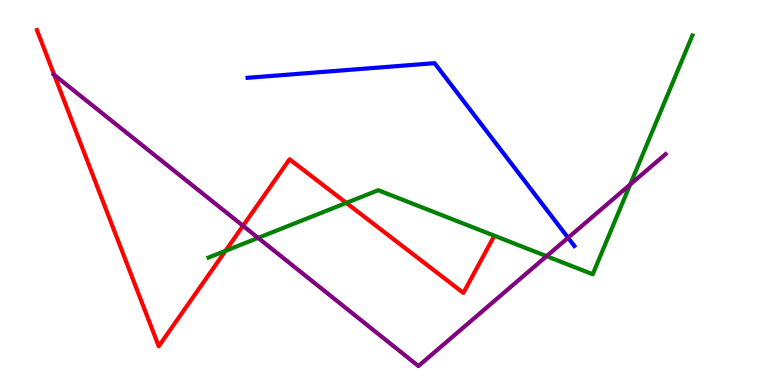[{'lines': ['blue', 'red'], 'intersections': []}, {'lines': ['green', 'red'], 'intersections': [{'x': 2.91, 'y': 3.49}, {'x': 4.47, 'y': 4.73}]}, {'lines': ['purple', 'red'], 'intersections': [{'x': 0.7, 'y': 8.06}, {'x': 3.14, 'y': 4.13}]}, {'lines': ['blue', 'green'], 'intersections': []}, {'lines': ['blue', 'purple'], 'intersections': [{'x': 7.33, 'y': 3.82}]}, {'lines': ['green', 'purple'], 'intersections': [{'x': 3.33, 'y': 3.82}, {'x': 7.05, 'y': 3.35}, {'x': 8.13, 'y': 5.21}]}]